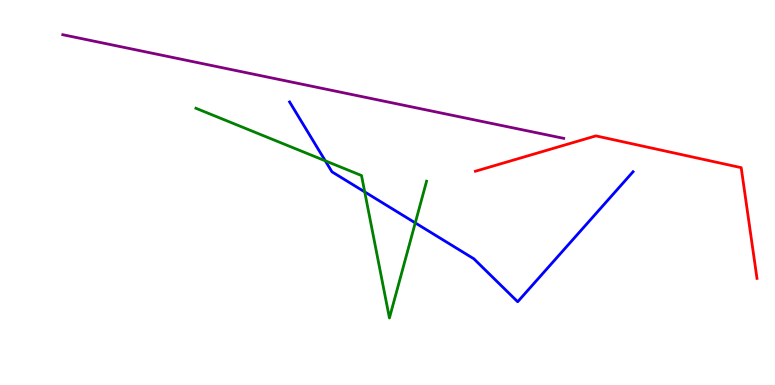[{'lines': ['blue', 'red'], 'intersections': []}, {'lines': ['green', 'red'], 'intersections': []}, {'lines': ['purple', 'red'], 'intersections': []}, {'lines': ['blue', 'green'], 'intersections': [{'x': 4.2, 'y': 5.82}, {'x': 4.71, 'y': 5.02}, {'x': 5.36, 'y': 4.21}]}, {'lines': ['blue', 'purple'], 'intersections': []}, {'lines': ['green', 'purple'], 'intersections': []}]